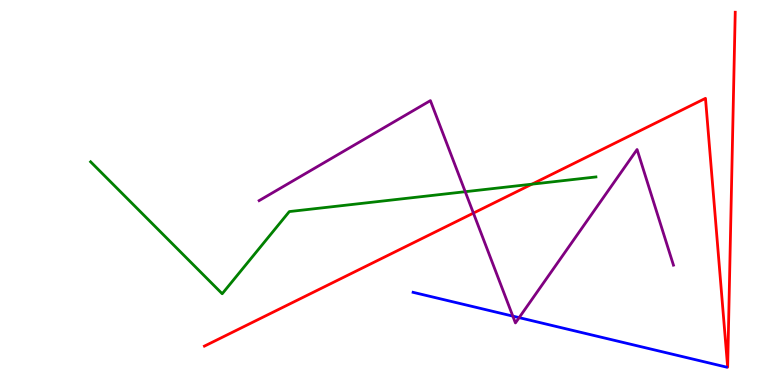[{'lines': ['blue', 'red'], 'intersections': []}, {'lines': ['green', 'red'], 'intersections': [{'x': 6.86, 'y': 5.22}]}, {'lines': ['purple', 'red'], 'intersections': [{'x': 6.11, 'y': 4.46}]}, {'lines': ['blue', 'green'], 'intersections': []}, {'lines': ['blue', 'purple'], 'intersections': [{'x': 6.62, 'y': 1.79}, {'x': 6.7, 'y': 1.75}]}, {'lines': ['green', 'purple'], 'intersections': [{'x': 6.0, 'y': 5.02}]}]